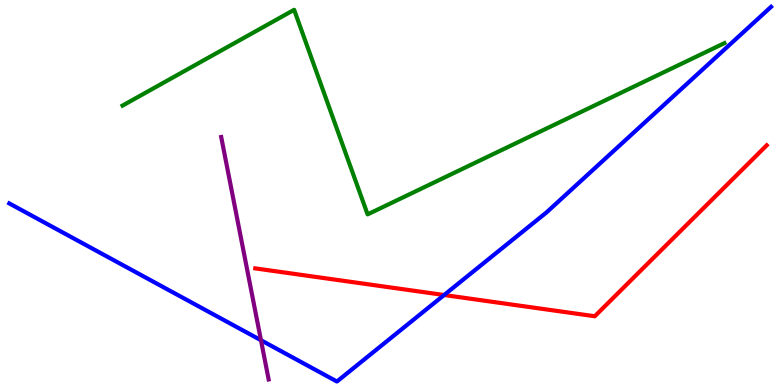[{'lines': ['blue', 'red'], 'intersections': [{'x': 5.73, 'y': 2.34}]}, {'lines': ['green', 'red'], 'intersections': []}, {'lines': ['purple', 'red'], 'intersections': []}, {'lines': ['blue', 'green'], 'intersections': []}, {'lines': ['blue', 'purple'], 'intersections': [{'x': 3.37, 'y': 1.16}]}, {'lines': ['green', 'purple'], 'intersections': []}]